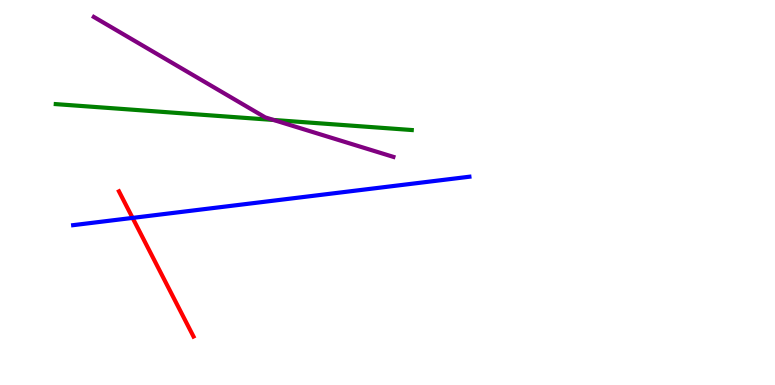[{'lines': ['blue', 'red'], 'intersections': [{'x': 1.71, 'y': 4.34}]}, {'lines': ['green', 'red'], 'intersections': []}, {'lines': ['purple', 'red'], 'intersections': []}, {'lines': ['blue', 'green'], 'intersections': []}, {'lines': ['blue', 'purple'], 'intersections': []}, {'lines': ['green', 'purple'], 'intersections': [{'x': 3.53, 'y': 6.88}]}]